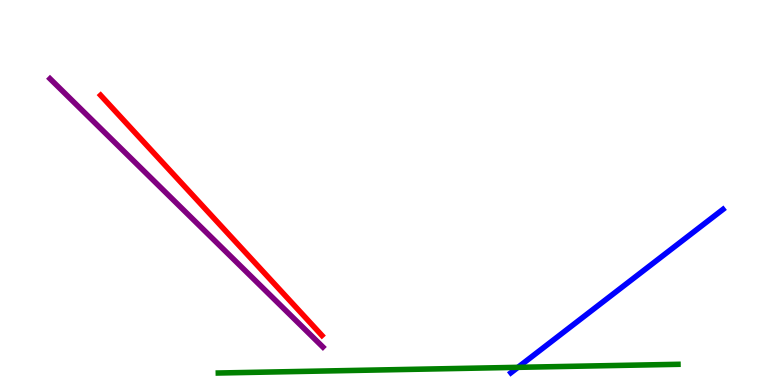[{'lines': ['blue', 'red'], 'intersections': []}, {'lines': ['green', 'red'], 'intersections': []}, {'lines': ['purple', 'red'], 'intersections': []}, {'lines': ['blue', 'green'], 'intersections': [{'x': 6.68, 'y': 0.459}]}, {'lines': ['blue', 'purple'], 'intersections': []}, {'lines': ['green', 'purple'], 'intersections': []}]